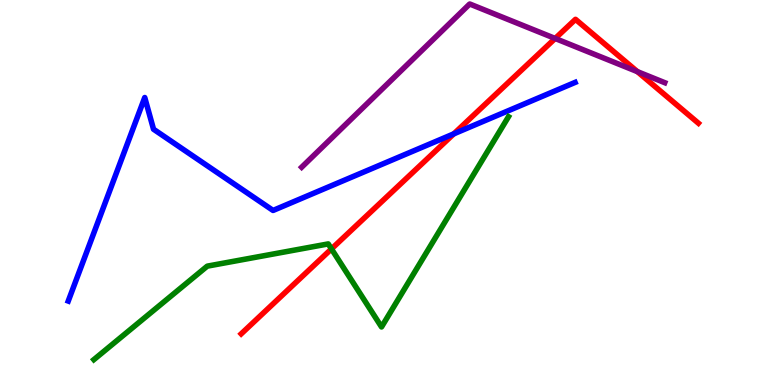[{'lines': ['blue', 'red'], 'intersections': [{'x': 5.86, 'y': 6.52}]}, {'lines': ['green', 'red'], 'intersections': [{'x': 4.28, 'y': 3.53}]}, {'lines': ['purple', 'red'], 'intersections': [{'x': 7.16, 'y': 9.0}, {'x': 8.22, 'y': 8.14}]}, {'lines': ['blue', 'green'], 'intersections': []}, {'lines': ['blue', 'purple'], 'intersections': []}, {'lines': ['green', 'purple'], 'intersections': []}]